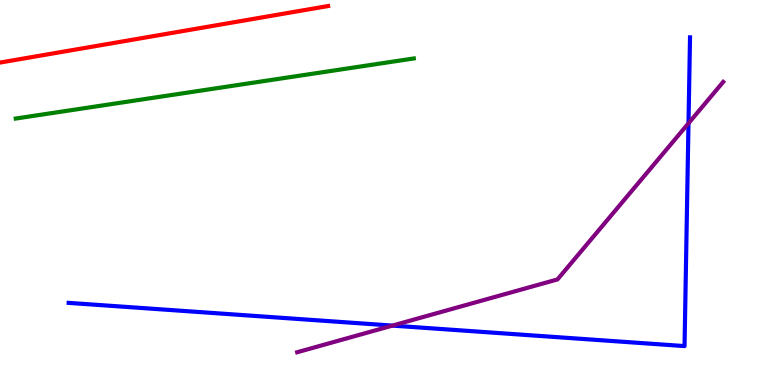[{'lines': ['blue', 'red'], 'intersections': []}, {'lines': ['green', 'red'], 'intersections': []}, {'lines': ['purple', 'red'], 'intersections': []}, {'lines': ['blue', 'green'], 'intersections': []}, {'lines': ['blue', 'purple'], 'intersections': [{'x': 5.06, 'y': 1.54}, {'x': 8.88, 'y': 6.8}]}, {'lines': ['green', 'purple'], 'intersections': []}]